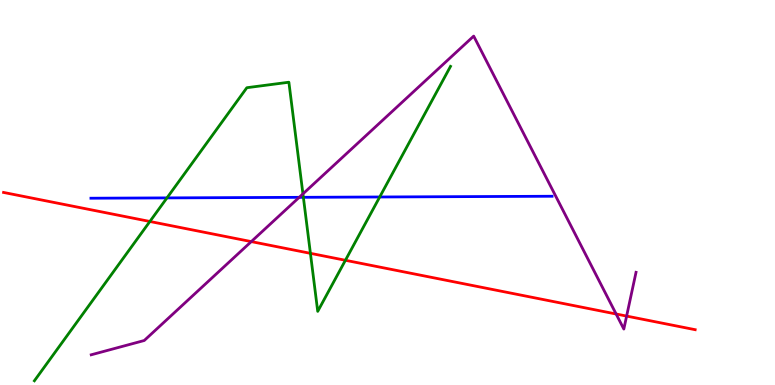[{'lines': ['blue', 'red'], 'intersections': []}, {'lines': ['green', 'red'], 'intersections': [{'x': 1.93, 'y': 4.25}, {'x': 4.01, 'y': 3.42}, {'x': 4.46, 'y': 3.24}]}, {'lines': ['purple', 'red'], 'intersections': [{'x': 3.24, 'y': 3.72}, {'x': 7.95, 'y': 1.84}, {'x': 8.09, 'y': 1.79}]}, {'lines': ['blue', 'green'], 'intersections': [{'x': 2.15, 'y': 4.86}, {'x': 3.91, 'y': 4.87}, {'x': 4.9, 'y': 4.88}]}, {'lines': ['blue', 'purple'], 'intersections': [{'x': 3.86, 'y': 4.87}]}, {'lines': ['green', 'purple'], 'intersections': [{'x': 3.91, 'y': 4.96}]}]